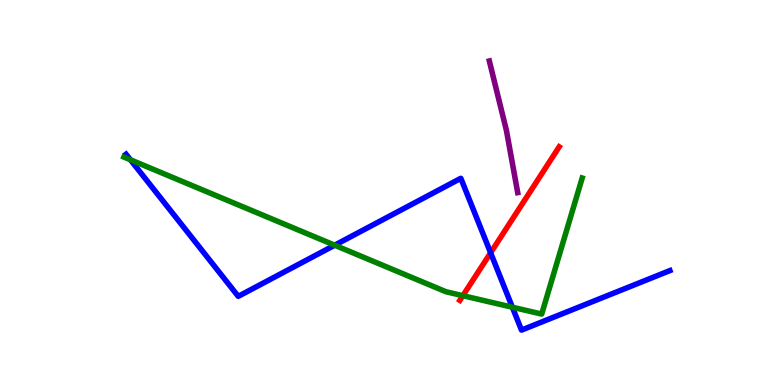[{'lines': ['blue', 'red'], 'intersections': [{'x': 6.33, 'y': 3.43}]}, {'lines': ['green', 'red'], 'intersections': [{'x': 5.97, 'y': 2.32}]}, {'lines': ['purple', 'red'], 'intersections': []}, {'lines': ['blue', 'green'], 'intersections': [{'x': 1.68, 'y': 5.85}, {'x': 4.32, 'y': 3.63}, {'x': 6.61, 'y': 2.02}]}, {'lines': ['blue', 'purple'], 'intersections': []}, {'lines': ['green', 'purple'], 'intersections': []}]